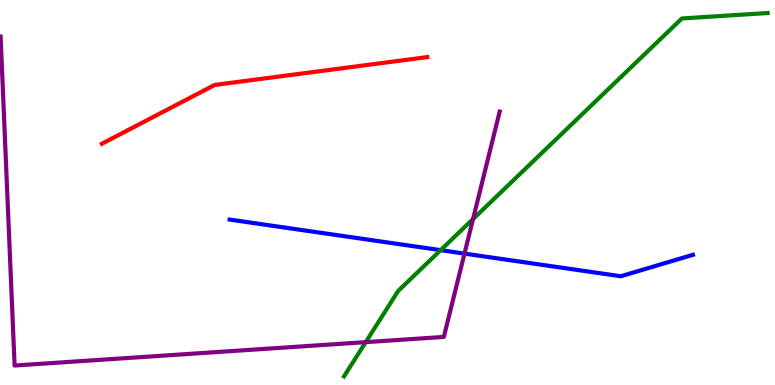[{'lines': ['blue', 'red'], 'intersections': []}, {'lines': ['green', 'red'], 'intersections': []}, {'lines': ['purple', 'red'], 'intersections': []}, {'lines': ['blue', 'green'], 'intersections': [{'x': 5.69, 'y': 3.5}]}, {'lines': ['blue', 'purple'], 'intersections': [{'x': 5.99, 'y': 3.41}]}, {'lines': ['green', 'purple'], 'intersections': [{'x': 4.72, 'y': 1.11}, {'x': 6.1, 'y': 4.31}]}]